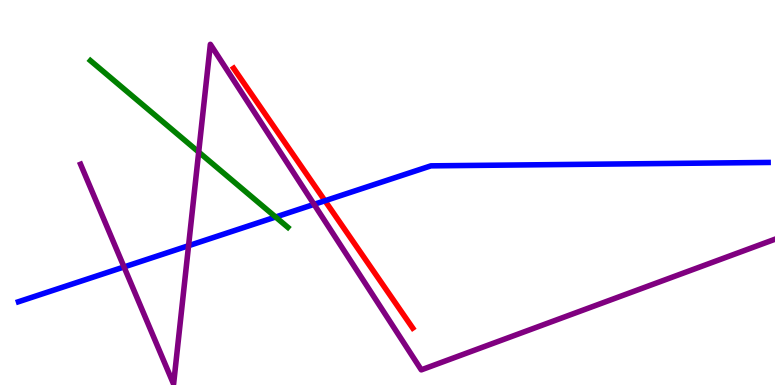[{'lines': ['blue', 'red'], 'intersections': [{'x': 4.19, 'y': 4.79}]}, {'lines': ['green', 'red'], 'intersections': []}, {'lines': ['purple', 'red'], 'intersections': []}, {'lines': ['blue', 'green'], 'intersections': [{'x': 3.56, 'y': 4.36}]}, {'lines': ['blue', 'purple'], 'intersections': [{'x': 1.6, 'y': 3.07}, {'x': 2.43, 'y': 3.62}, {'x': 4.05, 'y': 4.69}]}, {'lines': ['green', 'purple'], 'intersections': [{'x': 2.56, 'y': 6.05}]}]